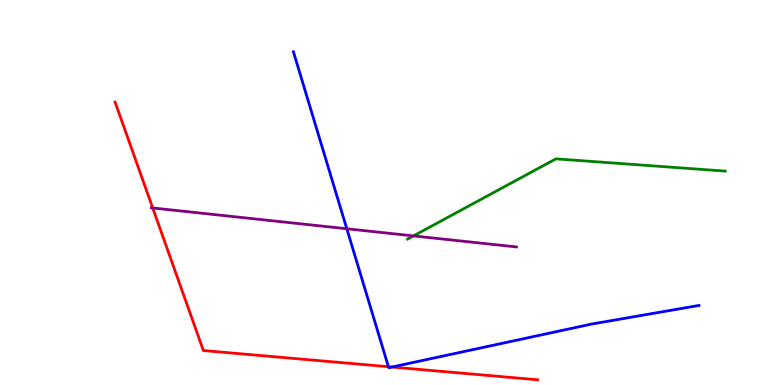[{'lines': ['blue', 'red'], 'intersections': [{'x': 5.01, 'y': 0.475}, {'x': 5.06, 'y': 0.467}]}, {'lines': ['green', 'red'], 'intersections': []}, {'lines': ['purple', 'red'], 'intersections': [{'x': 1.97, 'y': 4.6}]}, {'lines': ['blue', 'green'], 'intersections': []}, {'lines': ['blue', 'purple'], 'intersections': [{'x': 4.47, 'y': 4.06}]}, {'lines': ['green', 'purple'], 'intersections': [{'x': 5.34, 'y': 3.87}]}]